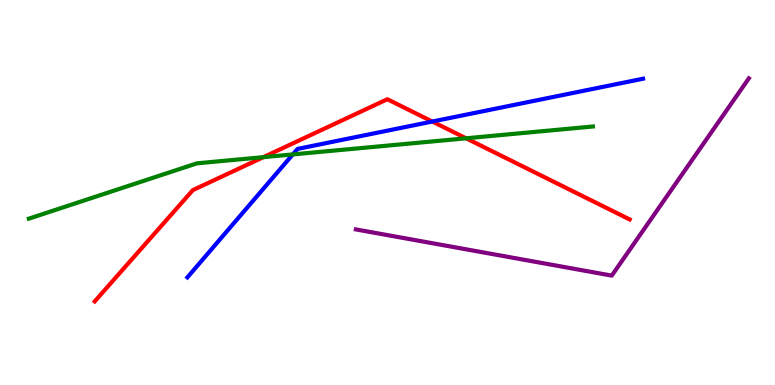[{'lines': ['blue', 'red'], 'intersections': [{'x': 5.58, 'y': 6.84}]}, {'lines': ['green', 'red'], 'intersections': [{'x': 3.4, 'y': 5.92}, {'x': 6.01, 'y': 6.41}]}, {'lines': ['purple', 'red'], 'intersections': []}, {'lines': ['blue', 'green'], 'intersections': [{'x': 3.78, 'y': 5.99}]}, {'lines': ['blue', 'purple'], 'intersections': []}, {'lines': ['green', 'purple'], 'intersections': []}]